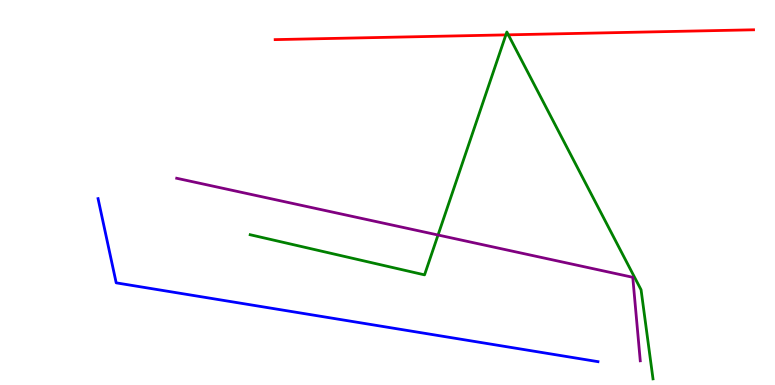[{'lines': ['blue', 'red'], 'intersections': []}, {'lines': ['green', 'red'], 'intersections': [{'x': 6.53, 'y': 9.09}, {'x': 6.56, 'y': 9.1}]}, {'lines': ['purple', 'red'], 'intersections': []}, {'lines': ['blue', 'green'], 'intersections': []}, {'lines': ['blue', 'purple'], 'intersections': []}, {'lines': ['green', 'purple'], 'intersections': [{'x': 5.65, 'y': 3.9}]}]